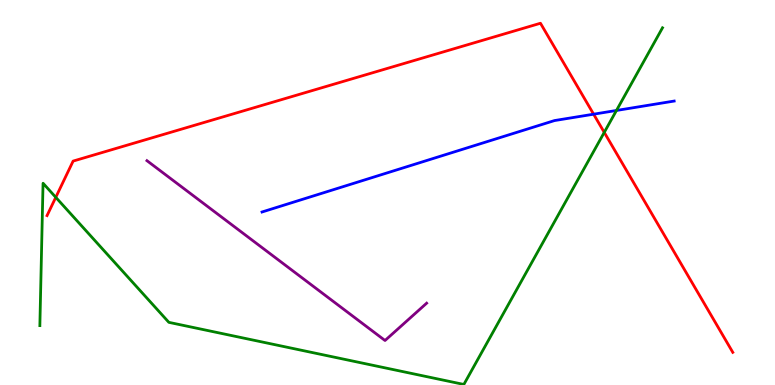[{'lines': ['blue', 'red'], 'intersections': [{'x': 7.66, 'y': 7.03}]}, {'lines': ['green', 'red'], 'intersections': [{'x': 0.72, 'y': 4.87}, {'x': 7.8, 'y': 6.56}]}, {'lines': ['purple', 'red'], 'intersections': []}, {'lines': ['blue', 'green'], 'intersections': [{'x': 7.95, 'y': 7.13}]}, {'lines': ['blue', 'purple'], 'intersections': []}, {'lines': ['green', 'purple'], 'intersections': []}]